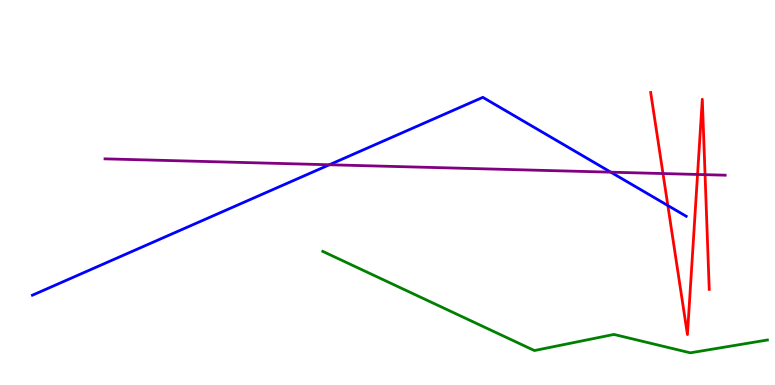[{'lines': ['blue', 'red'], 'intersections': [{'x': 8.62, 'y': 4.66}]}, {'lines': ['green', 'red'], 'intersections': []}, {'lines': ['purple', 'red'], 'intersections': [{'x': 8.55, 'y': 5.49}, {'x': 9.0, 'y': 5.47}, {'x': 9.1, 'y': 5.46}]}, {'lines': ['blue', 'green'], 'intersections': []}, {'lines': ['blue', 'purple'], 'intersections': [{'x': 4.25, 'y': 5.72}, {'x': 7.88, 'y': 5.53}]}, {'lines': ['green', 'purple'], 'intersections': []}]